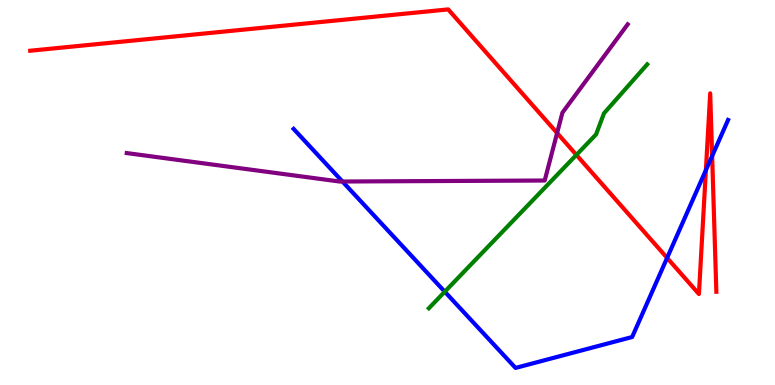[{'lines': ['blue', 'red'], 'intersections': [{'x': 8.61, 'y': 3.3}, {'x': 9.11, 'y': 5.58}, {'x': 9.19, 'y': 5.95}]}, {'lines': ['green', 'red'], 'intersections': [{'x': 7.44, 'y': 5.98}]}, {'lines': ['purple', 'red'], 'intersections': [{'x': 7.19, 'y': 6.54}]}, {'lines': ['blue', 'green'], 'intersections': [{'x': 5.74, 'y': 2.42}]}, {'lines': ['blue', 'purple'], 'intersections': [{'x': 4.42, 'y': 5.29}]}, {'lines': ['green', 'purple'], 'intersections': []}]